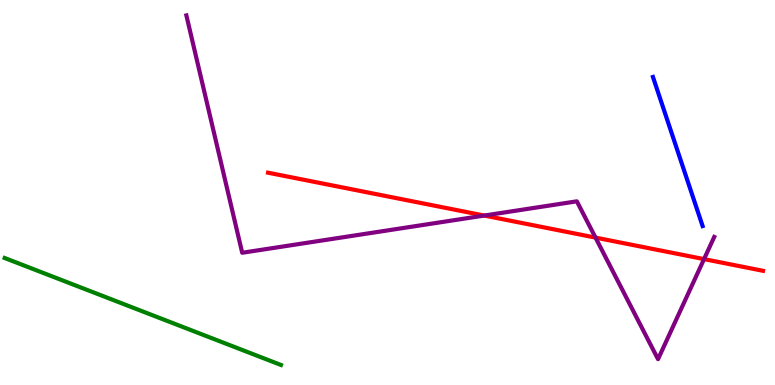[{'lines': ['blue', 'red'], 'intersections': []}, {'lines': ['green', 'red'], 'intersections': []}, {'lines': ['purple', 'red'], 'intersections': [{'x': 6.25, 'y': 4.4}, {'x': 7.68, 'y': 3.83}, {'x': 9.08, 'y': 3.27}]}, {'lines': ['blue', 'green'], 'intersections': []}, {'lines': ['blue', 'purple'], 'intersections': []}, {'lines': ['green', 'purple'], 'intersections': []}]